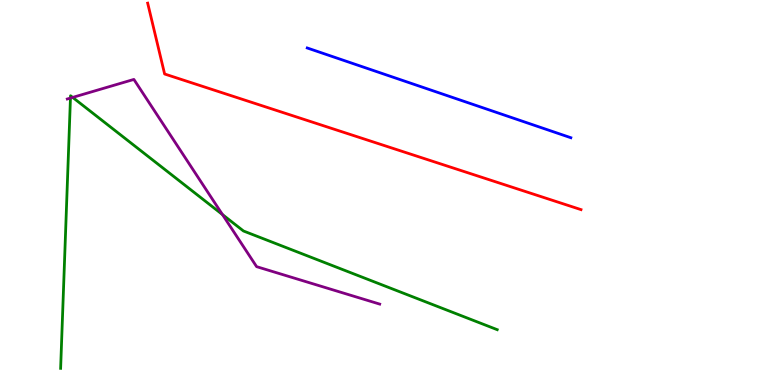[{'lines': ['blue', 'red'], 'intersections': []}, {'lines': ['green', 'red'], 'intersections': []}, {'lines': ['purple', 'red'], 'intersections': []}, {'lines': ['blue', 'green'], 'intersections': []}, {'lines': ['blue', 'purple'], 'intersections': []}, {'lines': ['green', 'purple'], 'intersections': [{'x': 0.909, 'y': 7.45}, {'x': 0.938, 'y': 7.47}, {'x': 2.87, 'y': 4.43}]}]